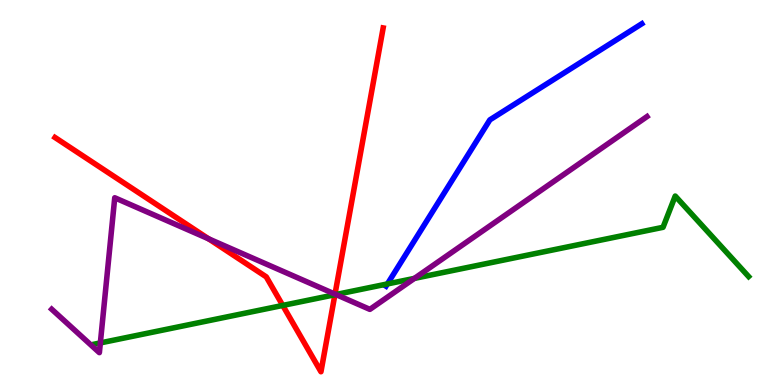[{'lines': ['blue', 'red'], 'intersections': []}, {'lines': ['green', 'red'], 'intersections': [{'x': 3.65, 'y': 2.07}, {'x': 4.32, 'y': 2.34}]}, {'lines': ['purple', 'red'], 'intersections': [{'x': 2.69, 'y': 3.8}, {'x': 4.32, 'y': 2.36}]}, {'lines': ['blue', 'green'], 'intersections': [{'x': 5.0, 'y': 2.63}]}, {'lines': ['blue', 'purple'], 'intersections': []}, {'lines': ['green', 'purple'], 'intersections': [{'x': 1.29, 'y': 1.09}, {'x': 4.33, 'y': 2.35}, {'x': 5.35, 'y': 2.77}]}]